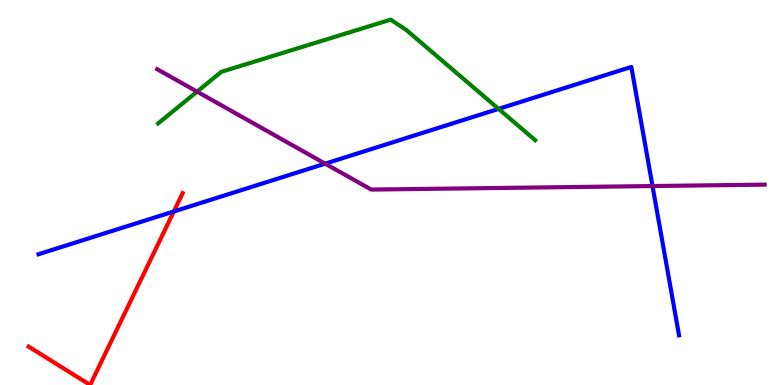[{'lines': ['blue', 'red'], 'intersections': [{'x': 2.24, 'y': 4.51}]}, {'lines': ['green', 'red'], 'intersections': []}, {'lines': ['purple', 'red'], 'intersections': []}, {'lines': ['blue', 'green'], 'intersections': [{'x': 6.43, 'y': 7.17}]}, {'lines': ['blue', 'purple'], 'intersections': [{'x': 4.2, 'y': 5.75}, {'x': 8.42, 'y': 5.17}]}, {'lines': ['green', 'purple'], 'intersections': [{'x': 2.54, 'y': 7.62}]}]